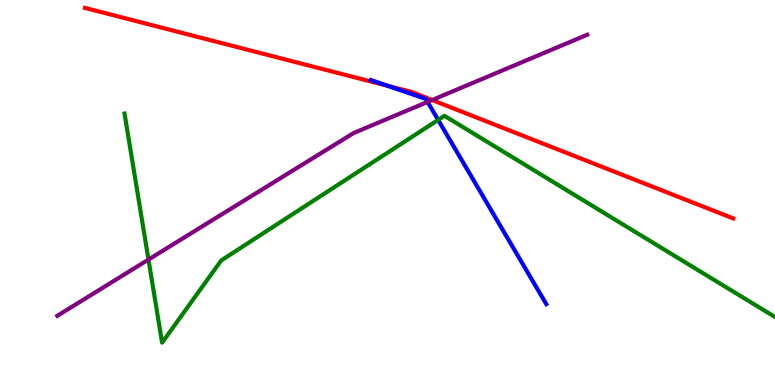[{'lines': ['blue', 'red'], 'intersections': [{'x': 5.0, 'y': 7.77}]}, {'lines': ['green', 'red'], 'intersections': []}, {'lines': ['purple', 'red'], 'intersections': [{'x': 5.58, 'y': 7.4}]}, {'lines': ['blue', 'green'], 'intersections': [{'x': 5.65, 'y': 6.89}]}, {'lines': ['blue', 'purple'], 'intersections': [{'x': 5.52, 'y': 7.35}]}, {'lines': ['green', 'purple'], 'intersections': [{'x': 1.92, 'y': 3.26}]}]